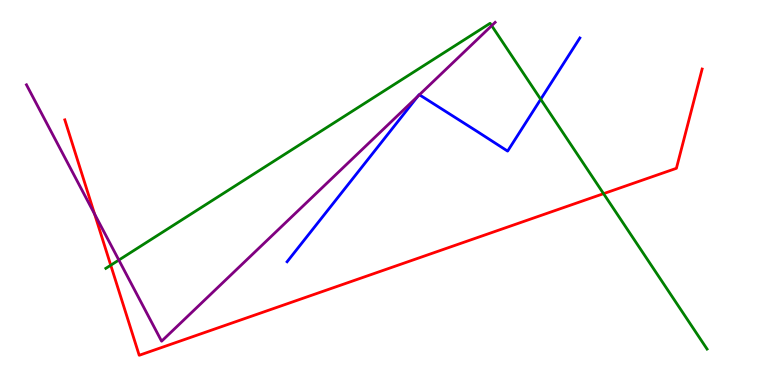[{'lines': ['blue', 'red'], 'intersections': []}, {'lines': ['green', 'red'], 'intersections': [{'x': 1.43, 'y': 3.11}, {'x': 7.79, 'y': 4.97}]}, {'lines': ['purple', 'red'], 'intersections': [{'x': 1.22, 'y': 4.44}]}, {'lines': ['blue', 'green'], 'intersections': [{'x': 6.98, 'y': 7.42}]}, {'lines': ['blue', 'purple'], 'intersections': [{'x': 5.39, 'y': 7.5}, {'x': 5.41, 'y': 7.54}]}, {'lines': ['green', 'purple'], 'intersections': [{'x': 1.53, 'y': 3.25}, {'x': 6.34, 'y': 9.33}]}]